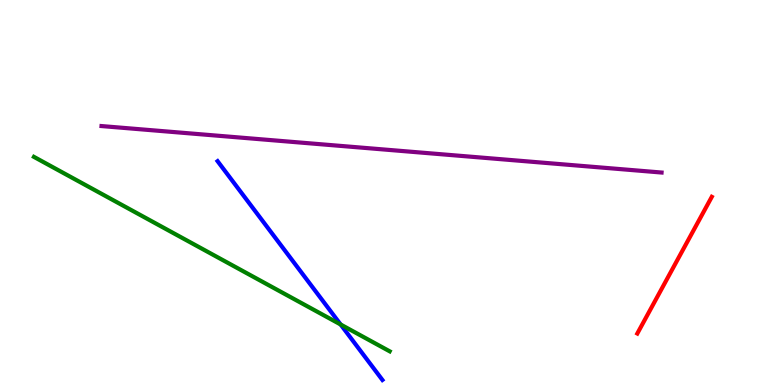[{'lines': ['blue', 'red'], 'intersections': []}, {'lines': ['green', 'red'], 'intersections': []}, {'lines': ['purple', 'red'], 'intersections': []}, {'lines': ['blue', 'green'], 'intersections': [{'x': 4.4, 'y': 1.57}]}, {'lines': ['blue', 'purple'], 'intersections': []}, {'lines': ['green', 'purple'], 'intersections': []}]